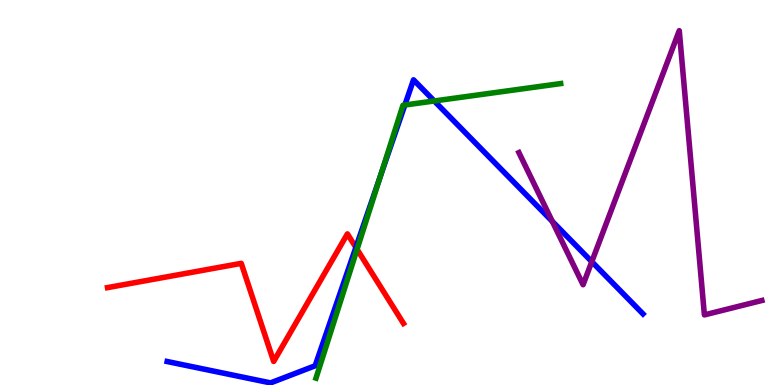[{'lines': ['blue', 'red'], 'intersections': [{'x': 4.59, 'y': 3.57}]}, {'lines': ['green', 'red'], 'intersections': [{'x': 4.61, 'y': 3.52}]}, {'lines': ['purple', 'red'], 'intersections': []}, {'lines': ['blue', 'green'], 'intersections': [{'x': 4.91, 'y': 5.41}, {'x': 5.22, 'y': 7.27}, {'x': 5.6, 'y': 7.38}]}, {'lines': ['blue', 'purple'], 'intersections': [{'x': 7.13, 'y': 4.25}, {'x': 7.64, 'y': 3.2}]}, {'lines': ['green', 'purple'], 'intersections': []}]